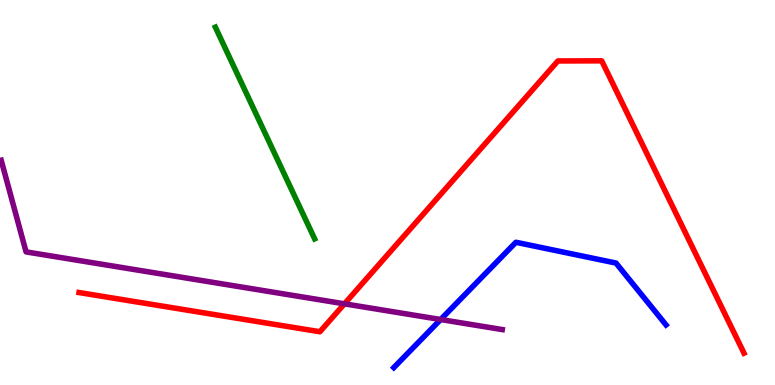[{'lines': ['blue', 'red'], 'intersections': []}, {'lines': ['green', 'red'], 'intersections': []}, {'lines': ['purple', 'red'], 'intersections': [{'x': 4.44, 'y': 2.11}]}, {'lines': ['blue', 'green'], 'intersections': []}, {'lines': ['blue', 'purple'], 'intersections': [{'x': 5.69, 'y': 1.7}]}, {'lines': ['green', 'purple'], 'intersections': []}]